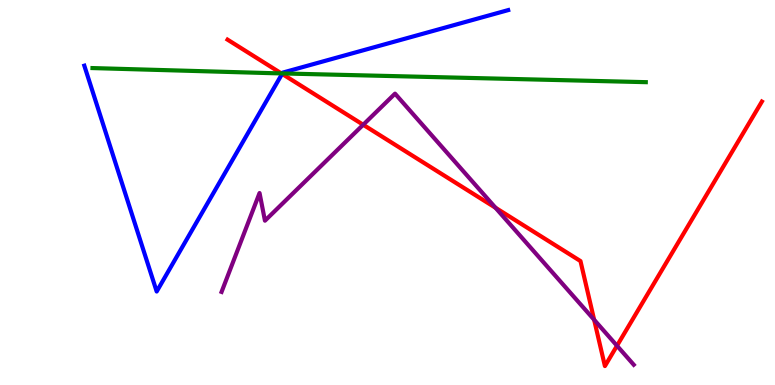[{'lines': ['blue', 'red'], 'intersections': [{'x': 3.64, 'y': 8.08}]}, {'lines': ['green', 'red'], 'intersections': [{'x': 3.63, 'y': 8.09}]}, {'lines': ['purple', 'red'], 'intersections': [{'x': 4.69, 'y': 6.76}, {'x': 6.39, 'y': 4.6}, {'x': 7.67, 'y': 1.69}, {'x': 7.96, 'y': 1.02}]}, {'lines': ['blue', 'green'], 'intersections': [{'x': 3.64, 'y': 8.09}]}, {'lines': ['blue', 'purple'], 'intersections': []}, {'lines': ['green', 'purple'], 'intersections': []}]